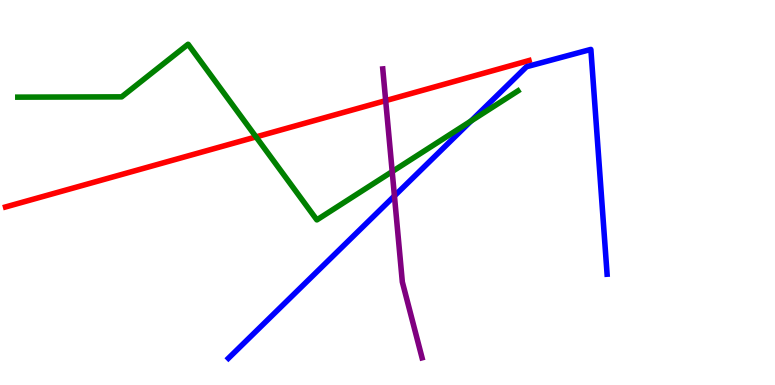[{'lines': ['blue', 'red'], 'intersections': []}, {'lines': ['green', 'red'], 'intersections': [{'x': 3.3, 'y': 6.44}]}, {'lines': ['purple', 'red'], 'intersections': [{'x': 4.98, 'y': 7.39}]}, {'lines': ['blue', 'green'], 'intersections': [{'x': 6.08, 'y': 6.86}]}, {'lines': ['blue', 'purple'], 'intersections': [{'x': 5.09, 'y': 4.91}]}, {'lines': ['green', 'purple'], 'intersections': [{'x': 5.06, 'y': 5.54}]}]